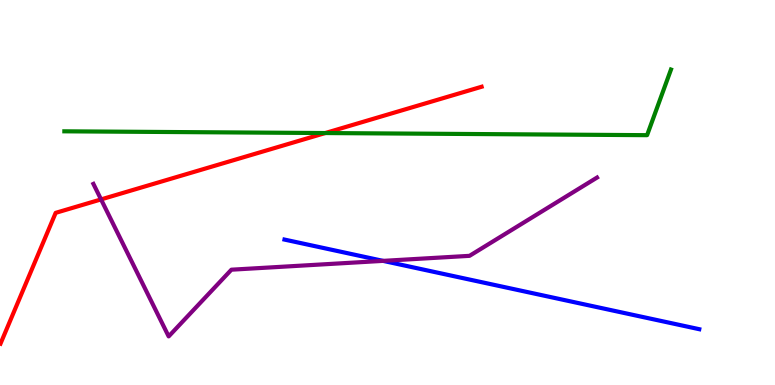[{'lines': ['blue', 'red'], 'intersections': []}, {'lines': ['green', 'red'], 'intersections': [{'x': 4.2, 'y': 6.54}]}, {'lines': ['purple', 'red'], 'intersections': [{'x': 1.3, 'y': 4.82}]}, {'lines': ['blue', 'green'], 'intersections': []}, {'lines': ['blue', 'purple'], 'intersections': [{'x': 4.94, 'y': 3.22}]}, {'lines': ['green', 'purple'], 'intersections': []}]